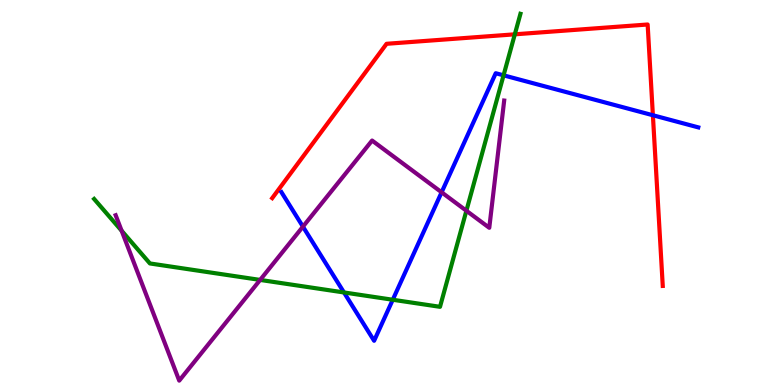[{'lines': ['blue', 'red'], 'intersections': [{'x': 8.42, 'y': 7.01}]}, {'lines': ['green', 'red'], 'intersections': [{'x': 6.64, 'y': 9.11}]}, {'lines': ['purple', 'red'], 'intersections': []}, {'lines': ['blue', 'green'], 'intersections': [{'x': 4.44, 'y': 2.4}, {'x': 5.07, 'y': 2.21}, {'x': 6.5, 'y': 8.04}]}, {'lines': ['blue', 'purple'], 'intersections': [{'x': 3.91, 'y': 4.11}, {'x': 5.7, 'y': 5.01}]}, {'lines': ['green', 'purple'], 'intersections': [{'x': 1.57, 'y': 4.01}, {'x': 3.36, 'y': 2.73}, {'x': 6.02, 'y': 4.53}]}]